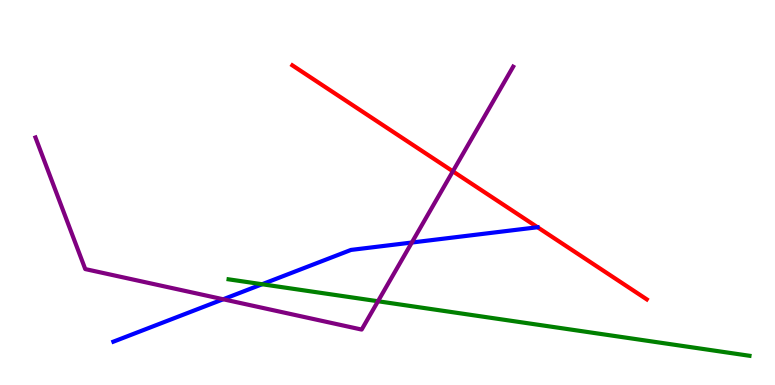[{'lines': ['blue', 'red'], 'intersections': [{'x': 6.94, 'y': 4.1}]}, {'lines': ['green', 'red'], 'intersections': []}, {'lines': ['purple', 'red'], 'intersections': [{'x': 5.84, 'y': 5.55}]}, {'lines': ['blue', 'green'], 'intersections': [{'x': 3.38, 'y': 2.62}]}, {'lines': ['blue', 'purple'], 'intersections': [{'x': 2.88, 'y': 2.23}, {'x': 5.31, 'y': 3.7}]}, {'lines': ['green', 'purple'], 'intersections': [{'x': 4.88, 'y': 2.18}]}]